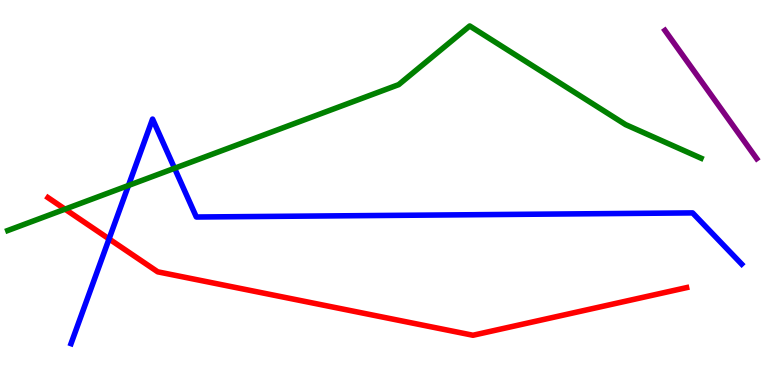[{'lines': ['blue', 'red'], 'intersections': [{'x': 1.41, 'y': 3.79}]}, {'lines': ['green', 'red'], 'intersections': [{'x': 0.839, 'y': 4.57}]}, {'lines': ['purple', 'red'], 'intersections': []}, {'lines': ['blue', 'green'], 'intersections': [{'x': 1.66, 'y': 5.18}, {'x': 2.25, 'y': 5.63}]}, {'lines': ['blue', 'purple'], 'intersections': []}, {'lines': ['green', 'purple'], 'intersections': []}]